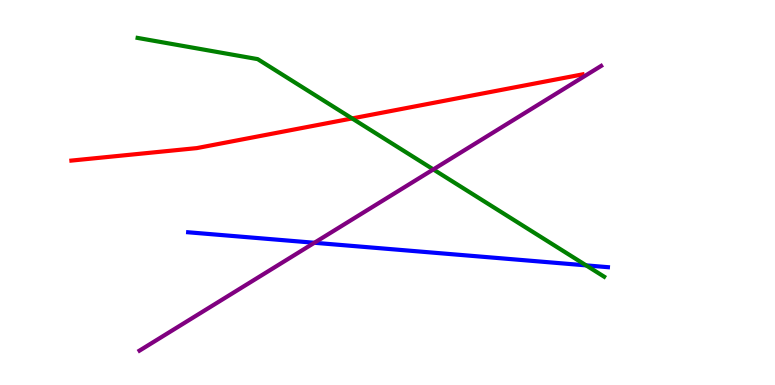[{'lines': ['blue', 'red'], 'intersections': []}, {'lines': ['green', 'red'], 'intersections': [{'x': 4.54, 'y': 6.92}]}, {'lines': ['purple', 'red'], 'intersections': []}, {'lines': ['blue', 'green'], 'intersections': [{'x': 7.56, 'y': 3.11}]}, {'lines': ['blue', 'purple'], 'intersections': [{'x': 4.06, 'y': 3.69}]}, {'lines': ['green', 'purple'], 'intersections': [{'x': 5.59, 'y': 5.6}]}]